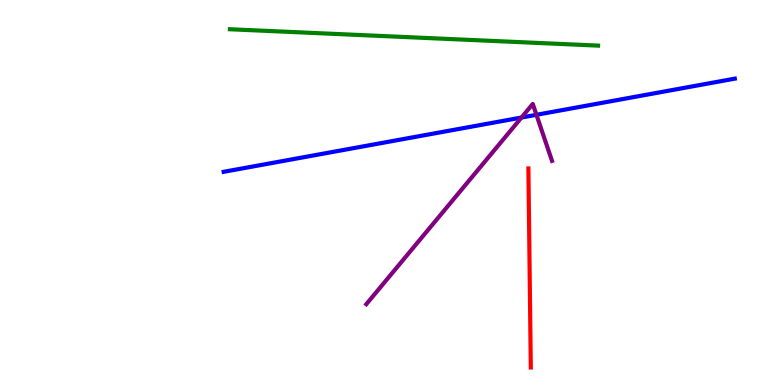[{'lines': ['blue', 'red'], 'intersections': []}, {'lines': ['green', 'red'], 'intersections': []}, {'lines': ['purple', 'red'], 'intersections': []}, {'lines': ['blue', 'green'], 'intersections': []}, {'lines': ['blue', 'purple'], 'intersections': [{'x': 6.73, 'y': 6.95}, {'x': 6.92, 'y': 7.02}]}, {'lines': ['green', 'purple'], 'intersections': []}]